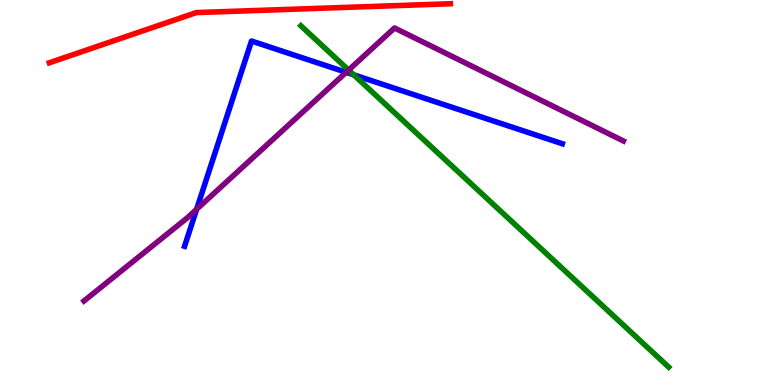[{'lines': ['blue', 'red'], 'intersections': []}, {'lines': ['green', 'red'], 'intersections': []}, {'lines': ['purple', 'red'], 'intersections': []}, {'lines': ['blue', 'green'], 'intersections': [{'x': 4.56, 'y': 8.06}]}, {'lines': ['blue', 'purple'], 'intersections': [{'x': 2.54, 'y': 4.56}, {'x': 4.47, 'y': 8.12}]}, {'lines': ['green', 'purple'], 'intersections': [{'x': 4.5, 'y': 8.18}]}]